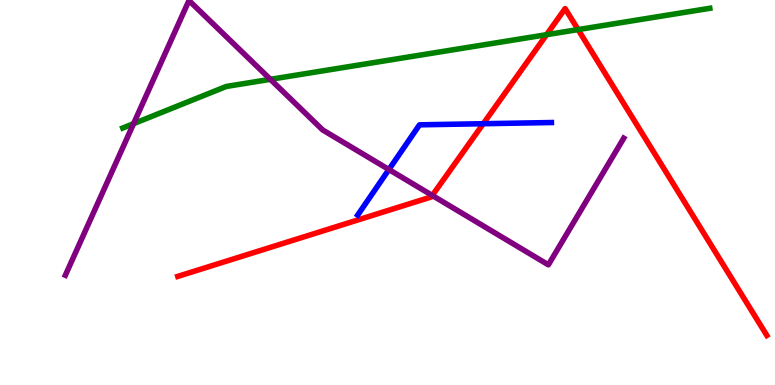[{'lines': ['blue', 'red'], 'intersections': [{'x': 6.24, 'y': 6.79}]}, {'lines': ['green', 'red'], 'intersections': [{'x': 7.05, 'y': 9.1}, {'x': 7.46, 'y': 9.23}]}, {'lines': ['purple', 'red'], 'intersections': [{'x': 5.58, 'y': 4.92}]}, {'lines': ['blue', 'green'], 'intersections': []}, {'lines': ['blue', 'purple'], 'intersections': [{'x': 5.02, 'y': 5.6}]}, {'lines': ['green', 'purple'], 'intersections': [{'x': 1.72, 'y': 6.79}, {'x': 3.49, 'y': 7.94}]}]